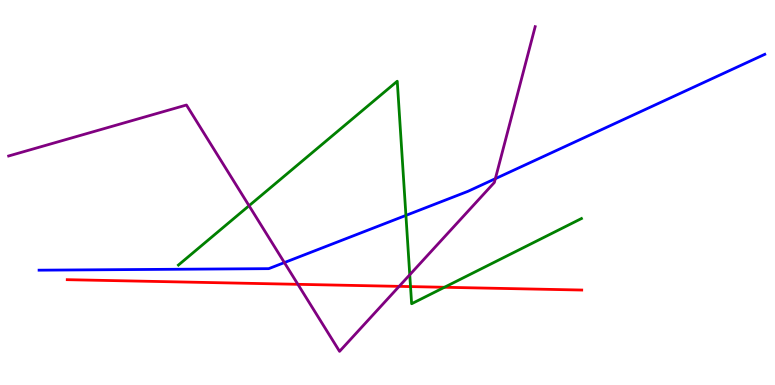[{'lines': ['blue', 'red'], 'intersections': []}, {'lines': ['green', 'red'], 'intersections': [{'x': 5.3, 'y': 2.56}, {'x': 5.73, 'y': 2.54}]}, {'lines': ['purple', 'red'], 'intersections': [{'x': 3.84, 'y': 2.61}, {'x': 5.15, 'y': 2.56}]}, {'lines': ['blue', 'green'], 'intersections': [{'x': 5.24, 'y': 4.41}]}, {'lines': ['blue', 'purple'], 'intersections': [{'x': 3.67, 'y': 3.18}, {'x': 6.39, 'y': 5.36}]}, {'lines': ['green', 'purple'], 'intersections': [{'x': 3.21, 'y': 4.66}, {'x': 5.29, 'y': 2.86}]}]